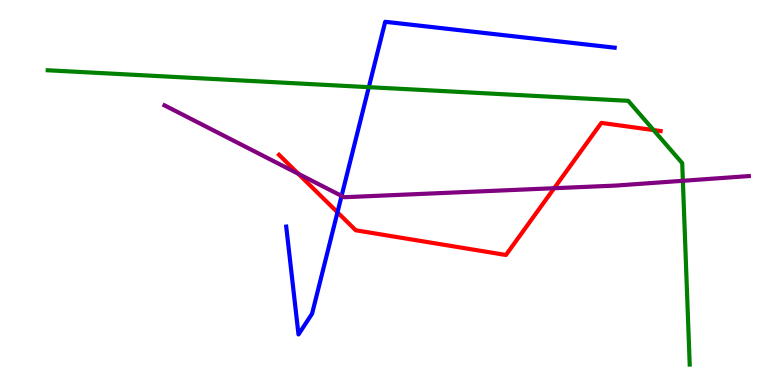[{'lines': ['blue', 'red'], 'intersections': [{'x': 4.35, 'y': 4.49}]}, {'lines': ['green', 'red'], 'intersections': [{'x': 8.43, 'y': 6.62}]}, {'lines': ['purple', 'red'], 'intersections': [{'x': 3.85, 'y': 5.49}, {'x': 7.15, 'y': 5.11}]}, {'lines': ['blue', 'green'], 'intersections': [{'x': 4.76, 'y': 7.74}]}, {'lines': ['blue', 'purple'], 'intersections': [{'x': 4.41, 'y': 4.91}]}, {'lines': ['green', 'purple'], 'intersections': [{'x': 8.81, 'y': 5.3}]}]